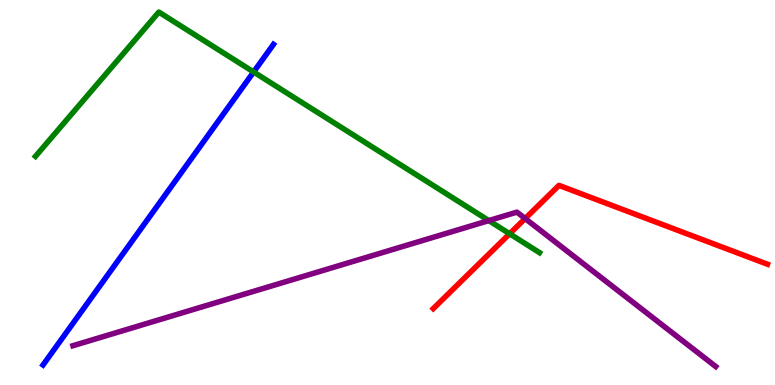[{'lines': ['blue', 'red'], 'intersections': []}, {'lines': ['green', 'red'], 'intersections': [{'x': 6.58, 'y': 3.93}]}, {'lines': ['purple', 'red'], 'intersections': [{'x': 6.78, 'y': 4.32}]}, {'lines': ['blue', 'green'], 'intersections': [{'x': 3.27, 'y': 8.13}]}, {'lines': ['blue', 'purple'], 'intersections': []}, {'lines': ['green', 'purple'], 'intersections': [{'x': 6.31, 'y': 4.27}]}]